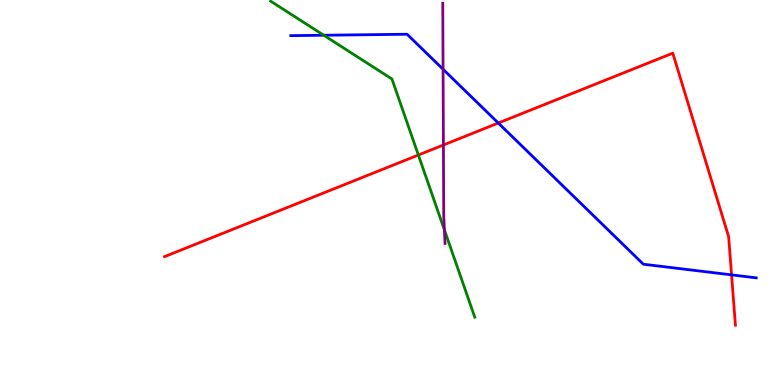[{'lines': ['blue', 'red'], 'intersections': [{'x': 6.43, 'y': 6.8}, {'x': 9.44, 'y': 2.86}]}, {'lines': ['green', 'red'], 'intersections': [{'x': 5.4, 'y': 5.97}]}, {'lines': ['purple', 'red'], 'intersections': [{'x': 5.72, 'y': 6.23}]}, {'lines': ['blue', 'green'], 'intersections': [{'x': 4.18, 'y': 9.08}]}, {'lines': ['blue', 'purple'], 'intersections': [{'x': 5.72, 'y': 8.2}]}, {'lines': ['green', 'purple'], 'intersections': [{'x': 5.73, 'y': 4.03}]}]